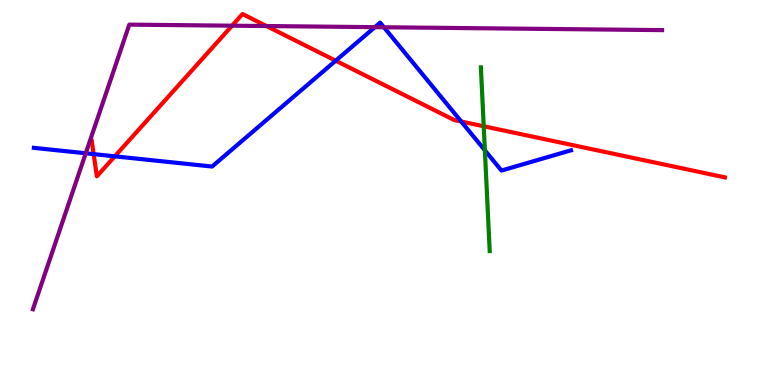[{'lines': ['blue', 'red'], 'intersections': [{'x': 1.21, 'y': 6.0}, {'x': 1.48, 'y': 5.94}, {'x': 4.33, 'y': 8.42}, {'x': 5.95, 'y': 6.84}]}, {'lines': ['green', 'red'], 'intersections': [{'x': 6.24, 'y': 6.72}]}, {'lines': ['purple', 'red'], 'intersections': [{'x': 2.99, 'y': 9.33}, {'x': 3.44, 'y': 9.32}]}, {'lines': ['blue', 'green'], 'intersections': [{'x': 6.26, 'y': 6.1}]}, {'lines': ['blue', 'purple'], 'intersections': [{'x': 1.11, 'y': 6.02}, {'x': 4.84, 'y': 9.29}, {'x': 4.95, 'y': 9.29}]}, {'lines': ['green', 'purple'], 'intersections': []}]